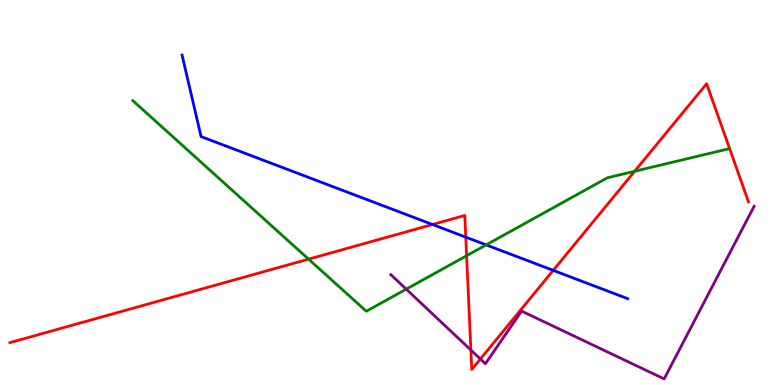[{'lines': ['blue', 'red'], 'intersections': [{'x': 5.58, 'y': 4.17}, {'x': 6.01, 'y': 3.84}, {'x': 7.14, 'y': 2.98}]}, {'lines': ['green', 'red'], 'intersections': [{'x': 3.98, 'y': 3.27}, {'x': 6.02, 'y': 3.36}, {'x': 8.19, 'y': 5.55}]}, {'lines': ['purple', 'red'], 'intersections': [{'x': 6.08, 'y': 0.908}, {'x': 6.2, 'y': 0.676}]}, {'lines': ['blue', 'green'], 'intersections': [{'x': 6.27, 'y': 3.64}]}, {'lines': ['blue', 'purple'], 'intersections': []}, {'lines': ['green', 'purple'], 'intersections': [{'x': 5.24, 'y': 2.49}]}]